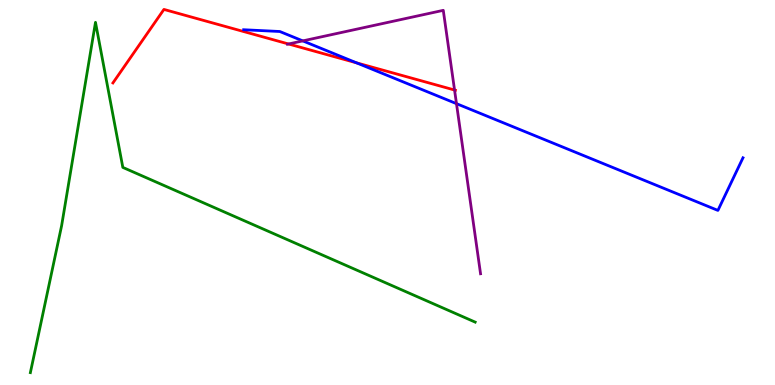[{'lines': ['blue', 'red'], 'intersections': [{'x': 4.6, 'y': 8.37}]}, {'lines': ['green', 'red'], 'intersections': []}, {'lines': ['purple', 'red'], 'intersections': [{'x': 3.72, 'y': 8.86}, {'x': 5.87, 'y': 7.66}]}, {'lines': ['blue', 'green'], 'intersections': []}, {'lines': ['blue', 'purple'], 'intersections': [{'x': 3.91, 'y': 8.94}, {'x': 5.89, 'y': 7.31}]}, {'lines': ['green', 'purple'], 'intersections': []}]